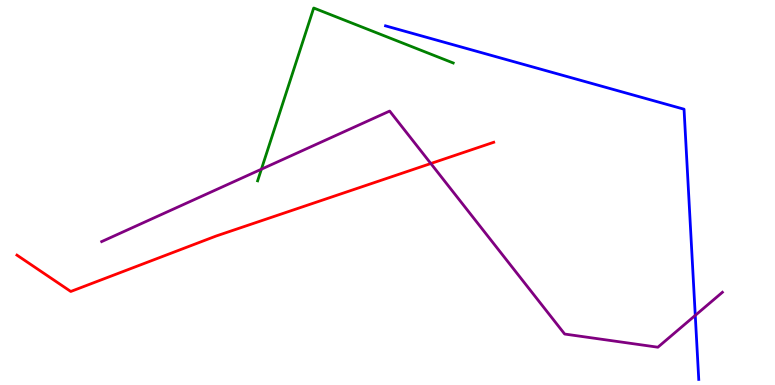[{'lines': ['blue', 'red'], 'intersections': []}, {'lines': ['green', 'red'], 'intersections': []}, {'lines': ['purple', 'red'], 'intersections': [{'x': 5.56, 'y': 5.75}]}, {'lines': ['blue', 'green'], 'intersections': []}, {'lines': ['blue', 'purple'], 'intersections': [{'x': 8.97, 'y': 1.81}]}, {'lines': ['green', 'purple'], 'intersections': [{'x': 3.37, 'y': 5.61}]}]